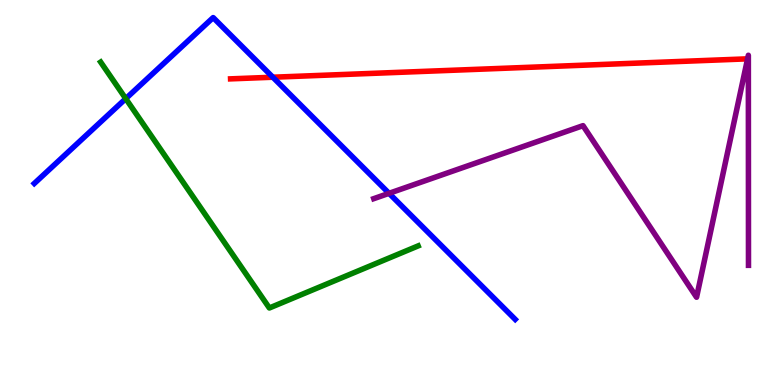[{'lines': ['blue', 'red'], 'intersections': [{'x': 3.52, 'y': 7.99}]}, {'lines': ['green', 'red'], 'intersections': []}, {'lines': ['purple', 'red'], 'intersections': [{'x': 9.65, 'y': 8.47}]}, {'lines': ['blue', 'green'], 'intersections': [{'x': 1.62, 'y': 7.44}]}, {'lines': ['blue', 'purple'], 'intersections': [{'x': 5.02, 'y': 4.98}]}, {'lines': ['green', 'purple'], 'intersections': []}]